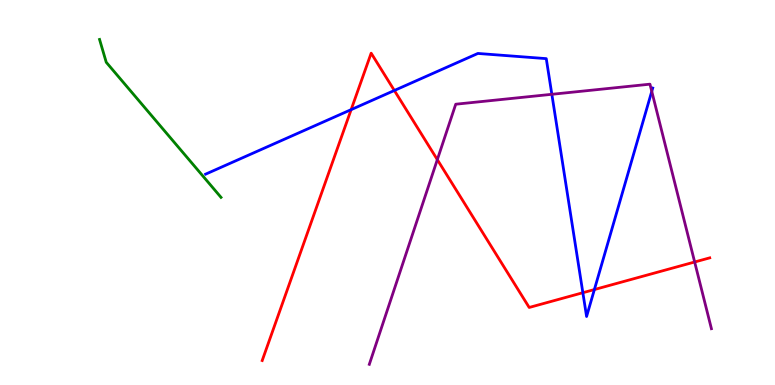[{'lines': ['blue', 'red'], 'intersections': [{'x': 4.53, 'y': 7.15}, {'x': 5.09, 'y': 7.65}, {'x': 7.52, 'y': 2.4}, {'x': 7.67, 'y': 2.48}]}, {'lines': ['green', 'red'], 'intersections': []}, {'lines': ['purple', 'red'], 'intersections': [{'x': 5.64, 'y': 5.85}, {'x': 8.96, 'y': 3.19}]}, {'lines': ['blue', 'green'], 'intersections': []}, {'lines': ['blue', 'purple'], 'intersections': [{'x': 7.12, 'y': 7.55}, {'x': 8.41, 'y': 7.63}]}, {'lines': ['green', 'purple'], 'intersections': []}]